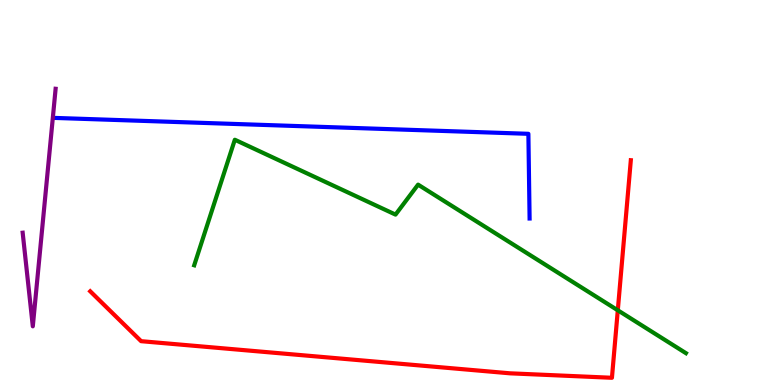[{'lines': ['blue', 'red'], 'intersections': []}, {'lines': ['green', 'red'], 'intersections': [{'x': 7.97, 'y': 1.94}]}, {'lines': ['purple', 'red'], 'intersections': []}, {'lines': ['blue', 'green'], 'intersections': []}, {'lines': ['blue', 'purple'], 'intersections': []}, {'lines': ['green', 'purple'], 'intersections': []}]